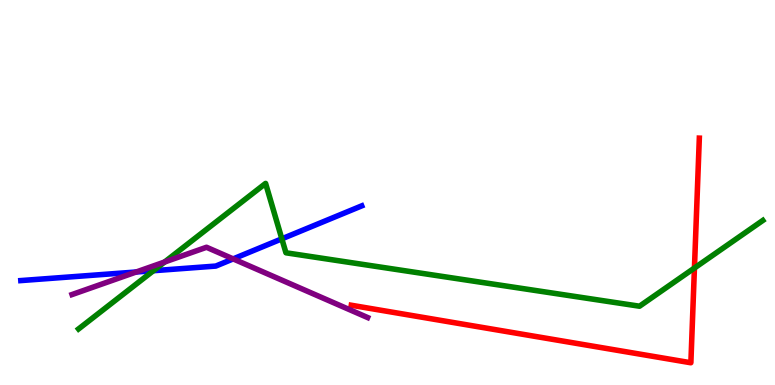[{'lines': ['blue', 'red'], 'intersections': []}, {'lines': ['green', 'red'], 'intersections': [{'x': 8.96, 'y': 3.04}]}, {'lines': ['purple', 'red'], 'intersections': []}, {'lines': ['blue', 'green'], 'intersections': [{'x': 1.98, 'y': 2.97}, {'x': 3.64, 'y': 3.8}]}, {'lines': ['blue', 'purple'], 'intersections': [{'x': 1.76, 'y': 2.94}, {'x': 3.01, 'y': 3.28}]}, {'lines': ['green', 'purple'], 'intersections': [{'x': 2.12, 'y': 3.19}]}]